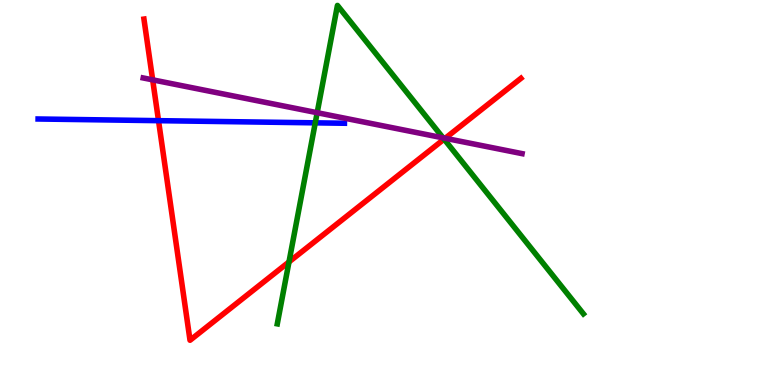[{'lines': ['blue', 'red'], 'intersections': [{'x': 2.05, 'y': 6.87}]}, {'lines': ['green', 'red'], 'intersections': [{'x': 3.73, 'y': 3.2}, {'x': 5.73, 'y': 6.39}]}, {'lines': ['purple', 'red'], 'intersections': [{'x': 1.97, 'y': 7.93}, {'x': 5.74, 'y': 6.41}]}, {'lines': ['blue', 'green'], 'intersections': [{'x': 4.07, 'y': 6.81}]}, {'lines': ['blue', 'purple'], 'intersections': []}, {'lines': ['green', 'purple'], 'intersections': [{'x': 4.09, 'y': 7.07}, {'x': 5.72, 'y': 6.42}]}]